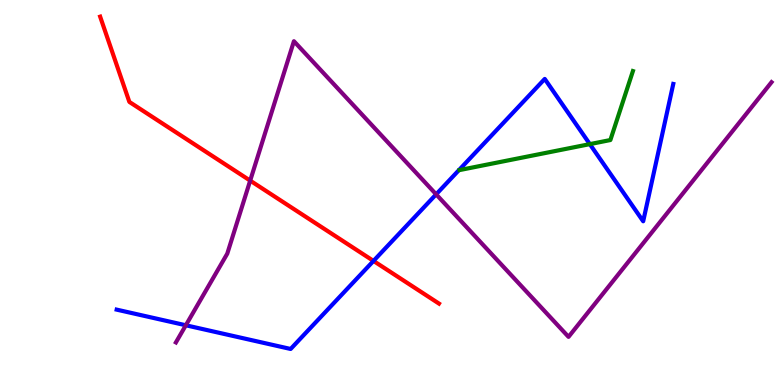[{'lines': ['blue', 'red'], 'intersections': [{'x': 4.82, 'y': 3.22}]}, {'lines': ['green', 'red'], 'intersections': []}, {'lines': ['purple', 'red'], 'intersections': [{'x': 3.23, 'y': 5.31}]}, {'lines': ['blue', 'green'], 'intersections': [{'x': 7.61, 'y': 6.26}]}, {'lines': ['blue', 'purple'], 'intersections': [{'x': 2.4, 'y': 1.55}, {'x': 5.63, 'y': 4.95}]}, {'lines': ['green', 'purple'], 'intersections': []}]